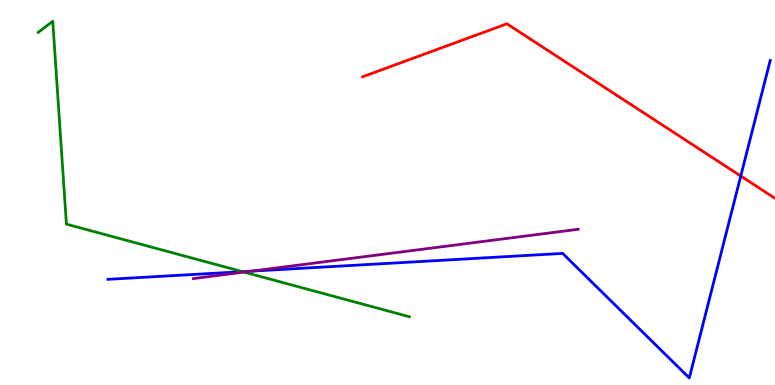[{'lines': ['blue', 'red'], 'intersections': [{'x': 9.56, 'y': 5.43}]}, {'lines': ['green', 'red'], 'intersections': []}, {'lines': ['purple', 'red'], 'intersections': []}, {'lines': ['blue', 'green'], 'intersections': [{'x': 3.13, 'y': 2.94}]}, {'lines': ['blue', 'purple'], 'intersections': [{'x': 3.24, 'y': 2.96}]}, {'lines': ['green', 'purple'], 'intersections': [{'x': 3.15, 'y': 2.93}]}]